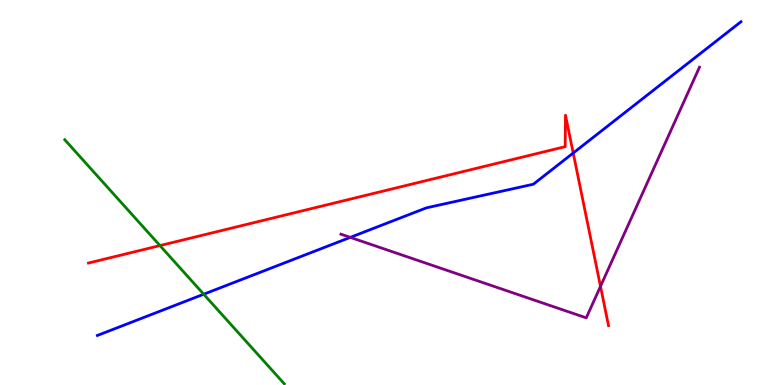[{'lines': ['blue', 'red'], 'intersections': [{'x': 7.4, 'y': 6.03}]}, {'lines': ['green', 'red'], 'intersections': [{'x': 2.06, 'y': 3.62}]}, {'lines': ['purple', 'red'], 'intersections': [{'x': 7.75, 'y': 2.56}]}, {'lines': ['blue', 'green'], 'intersections': [{'x': 2.63, 'y': 2.36}]}, {'lines': ['blue', 'purple'], 'intersections': [{'x': 4.52, 'y': 3.83}]}, {'lines': ['green', 'purple'], 'intersections': []}]